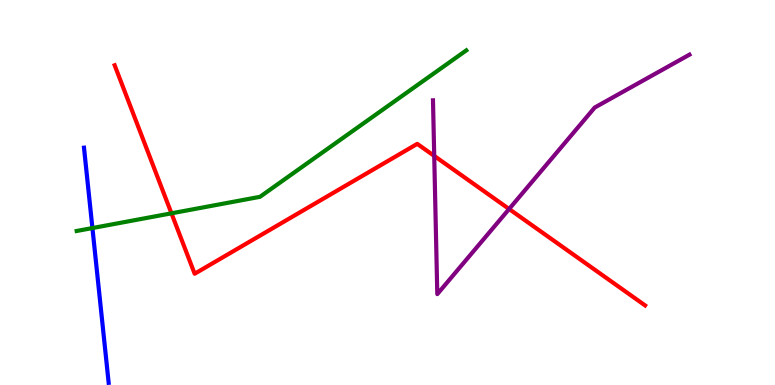[{'lines': ['blue', 'red'], 'intersections': []}, {'lines': ['green', 'red'], 'intersections': [{'x': 2.21, 'y': 4.46}]}, {'lines': ['purple', 'red'], 'intersections': [{'x': 5.6, 'y': 5.95}, {'x': 6.57, 'y': 4.57}]}, {'lines': ['blue', 'green'], 'intersections': [{'x': 1.19, 'y': 4.08}]}, {'lines': ['blue', 'purple'], 'intersections': []}, {'lines': ['green', 'purple'], 'intersections': []}]